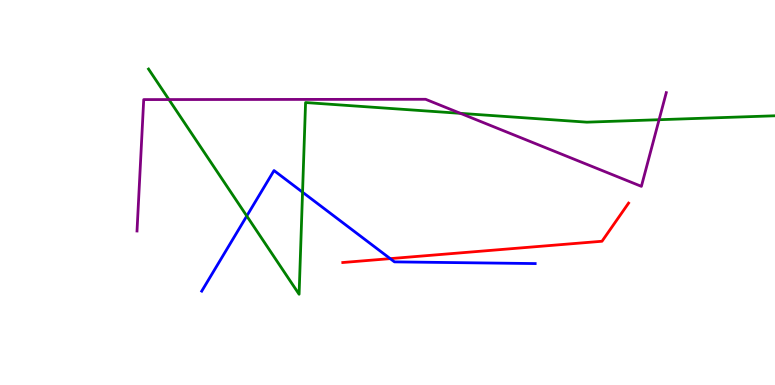[{'lines': ['blue', 'red'], 'intersections': [{'x': 5.03, 'y': 3.28}]}, {'lines': ['green', 'red'], 'intersections': []}, {'lines': ['purple', 'red'], 'intersections': []}, {'lines': ['blue', 'green'], 'intersections': [{'x': 3.18, 'y': 4.39}, {'x': 3.9, 'y': 5.01}]}, {'lines': ['blue', 'purple'], 'intersections': []}, {'lines': ['green', 'purple'], 'intersections': [{'x': 2.18, 'y': 7.41}, {'x': 5.94, 'y': 7.06}, {'x': 8.5, 'y': 6.89}]}]